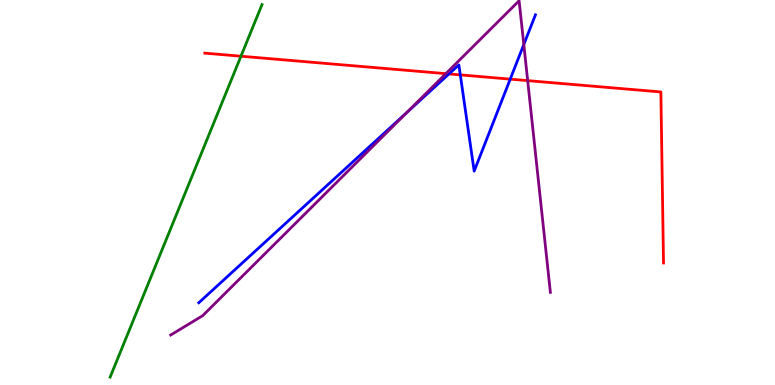[{'lines': ['blue', 'red'], 'intersections': [{'x': 5.79, 'y': 8.08}, {'x': 5.94, 'y': 8.05}, {'x': 6.58, 'y': 7.94}]}, {'lines': ['green', 'red'], 'intersections': [{'x': 3.11, 'y': 8.54}]}, {'lines': ['purple', 'red'], 'intersections': [{'x': 5.75, 'y': 8.09}, {'x': 6.81, 'y': 7.91}]}, {'lines': ['blue', 'green'], 'intersections': []}, {'lines': ['blue', 'purple'], 'intersections': [{'x': 5.25, 'y': 7.08}, {'x': 6.76, 'y': 8.84}]}, {'lines': ['green', 'purple'], 'intersections': []}]